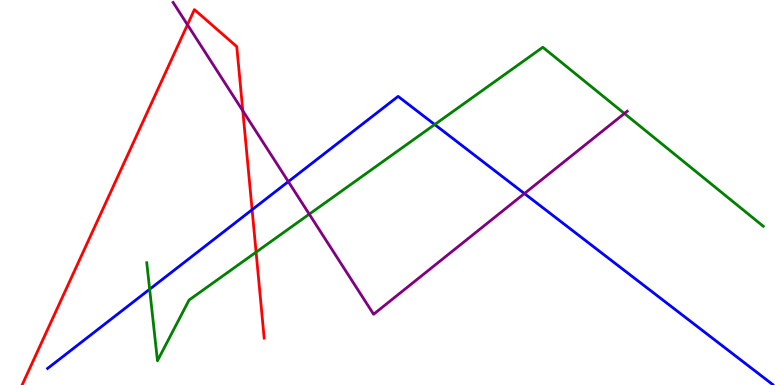[{'lines': ['blue', 'red'], 'intersections': [{'x': 3.25, 'y': 4.55}]}, {'lines': ['green', 'red'], 'intersections': [{'x': 3.3, 'y': 3.45}]}, {'lines': ['purple', 'red'], 'intersections': [{'x': 2.42, 'y': 9.36}, {'x': 3.13, 'y': 7.12}]}, {'lines': ['blue', 'green'], 'intersections': [{'x': 1.93, 'y': 2.49}, {'x': 5.61, 'y': 6.77}]}, {'lines': ['blue', 'purple'], 'intersections': [{'x': 3.72, 'y': 5.28}, {'x': 6.77, 'y': 4.97}]}, {'lines': ['green', 'purple'], 'intersections': [{'x': 3.99, 'y': 4.44}, {'x': 8.06, 'y': 7.05}]}]